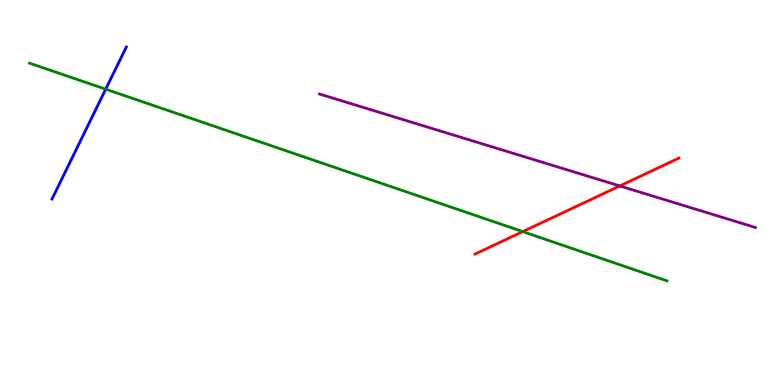[{'lines': ['blue', 'red'], 'intersections': []}, {'lines': ['green', 'red'], 'intersections': [{'x': 6.75, 'y': 3.98}]}, {'lines': ['purple', 'red'], 'intersections': [{'x': 8.0, 'y': 5.17}]}, {'lines': ['blue', 'green'], 'intersections': [{'x': 1.36, 'y': 7.68}]}, {'lines': ['blue', 'purple'], 'intersections': []}, {'lines': ['green', 'purple'], 'intersections': []}]